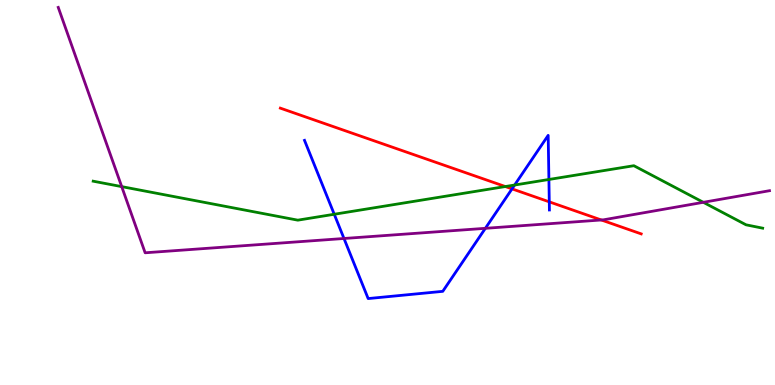[{'lines': ['blue', 'red'], 'intersections': [{'x': 6.61, 'y': 5.09}, {'x': 7.09, 'y': 4.76}]}, {'lines': ['green', 'red'], 'intersections': [{'x': 6.52, 'y': 5.15}]}, {'lines': ['purple', 'red'], 'intersections': [{'x': 7.76, 'y': 4.29}]}, {'lines': ['blue', 'green'], 'intersections': [{'x': 4.31, 'y': 4.43}, {'x': 6.64, 'y': 5.19}, {'x': 7.08, 'y': 5.34}]}, {'lines': ['blue', 'purple'], 'intersections': [{'x': 4.44, 'y': 3.81}, {'x': 6.26, 'y': 4.07}]}, {'lines': ['green', 'purple'], 'intersections': [{'x': 1.57, 'y': 5.15}, {'x': 9.08, 'y': 4.75}]}]